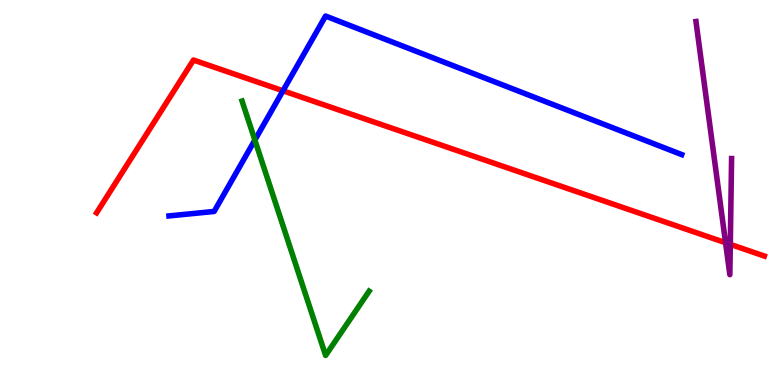[{'lines': ['blue', 'red'], 'intersections': [{'x': 3.65, 'y': 7.64}]}, {'lines': ['green', 'red'], 'intersections': []}, {'lines': ['purple', 'red'], 'intersections': [{'x': 9.36, 'y': 3.7}, {'x': 9.42, 'y': 3.65}]}, {'lines': ['blue', 'green'], 'intersections': [{'x': 3.29, 'y': 6.36}]}, {'lines': ['blue', 'purple'], 'intersections': []}, {'lines': ['green', 'purple'], 'intersections': []}]